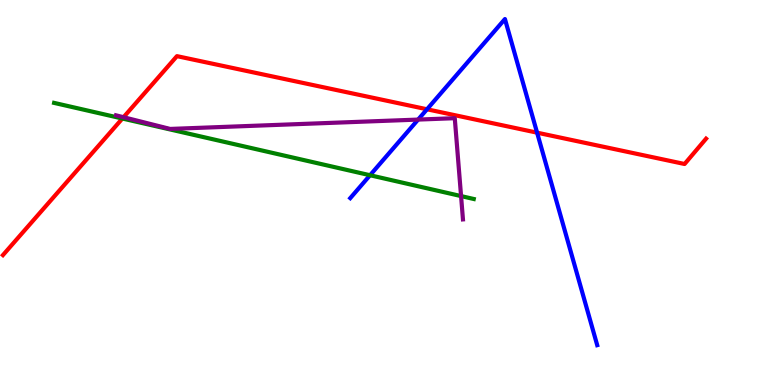[{'lines': ['blue', 'red'], 'intersections': [{'x': 5.51, 'y': 7.16}, {'x': 6.93, 'y': 6.55}]}, {'lines': ['green', 'red'], 'intersections': [{'x': 1.58, 'y': 6.92}]}, {'lines': ['purple', 'red'], 'intersections': [{'x': 1.59, 'y': 6.96}]}, {'lines': ['blue', 'green'], 'intersections': [{'x': 4.77, 'y': 5.45}]}, {'lines': ['blue', 'purple'], 'intersections': [{'x': 5.39, 'y': 6.89}]}, {'lines': ['green', 'purple'], 'intersections': [{'x': 5.95, 'y': 4.91}]}]